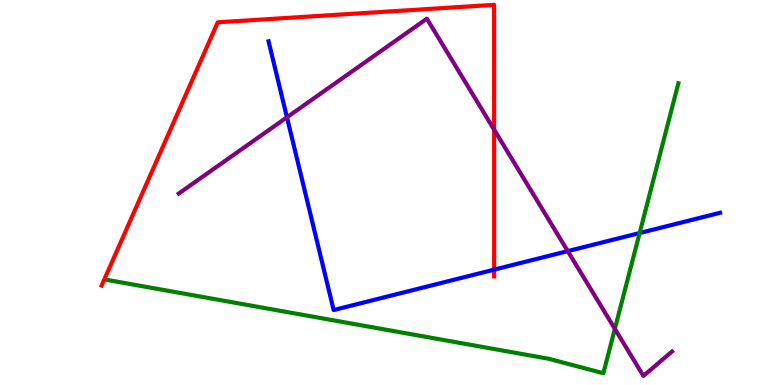[{'lines': ['blue', 'red'], 'intersections': [{'x': 6.38, 'y': 3.0}]}, {'lines': ['green', 'red'], 'intersections': []}, {'lines': ['purple', 'red'], 'intersections': [{'x': 6.38, 'y': 6.63}]}, {'lines': ['blue', 'green'], 'intersections': [{'x': 8.25, 'y': 3.95}]}, {'lines': ['blue', 'purple'], 'intersections': [{'x': 3.7, 'y': 6.95}, {'x': 7.33, 'y': 3.48}]}, {'lines': ['green', 'purple'], 'intersections': [{'x': 7.93, 'y': 1.46}]}]